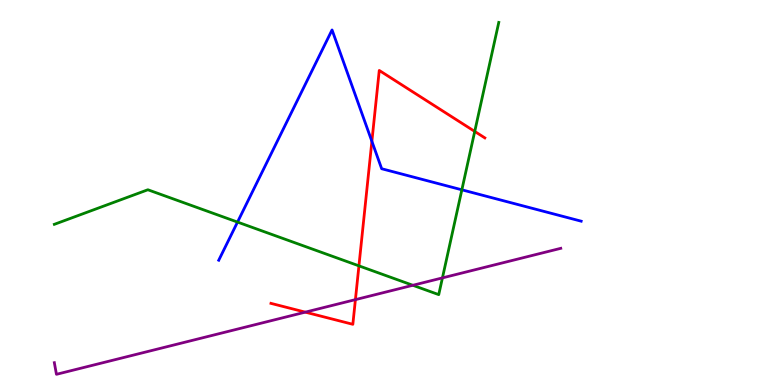[{'lines': ['blue', 'red'], 'intersections': [{'x': 4.8, 'y': 6.33}]}, {'lines': ['green', 'red'], 'intersections': [{'x': 4.63, 'y': 3.09}, {'x': 6.13, 'y': 6.59}]}, {'lines': ['purple', 'red'], 'intersections': [{'x': 3.94, 'y': 1.89}, {'x': 4.59, 'y': 2.22}]}, {'lines': ['blue', 'green'], 'intersections': [{'x': 3.06, 'y': 4.23}, {'x': 5.96, 'y': 5.07}]}, {'lines': ['blue', 'purple'], 'intersections': []}, {'lines': ['green', 'purple'], 'intersections': [{'x': 5.33, 'y': 2.59}, {'x': 5.71, 'y': 2.78}]}]